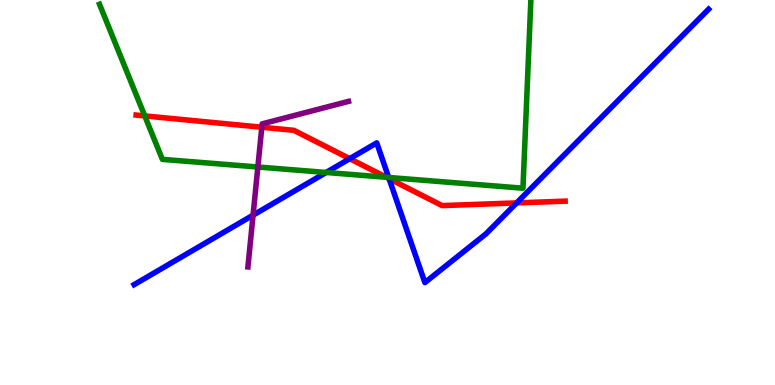[{'lines': ['blue', 'red'], 'intersections': [{'x': 4.51, 'y': 5.88}, {'x': 5.02, 'y': 5.36}, {'x': 6.67, 'y': 4.73}]}, {'lines': ['green', 'red'], 'intersections': [{'x': 1.87, 'y': 6.99}, {'x': 4.99, 'y': 5.4}]}, {'lines': ['purple', 'red'], 'intersections': [{'x': 3.38, 'y': 6.7}]}, {'lines': ['blue', 'green'], 'intersections': [{'x': 4.21, 'y': 5.52}, {'x': 5.02, 'y': 5.39}]}, {'lines': ['blue', 'purple'], 'intersections': [{'x': 3.27, 'y': 4.41}]}, {'lines': ['green', 'purple'], 'intersections': [{'x': 3.33, 'y': 5.66}]}]